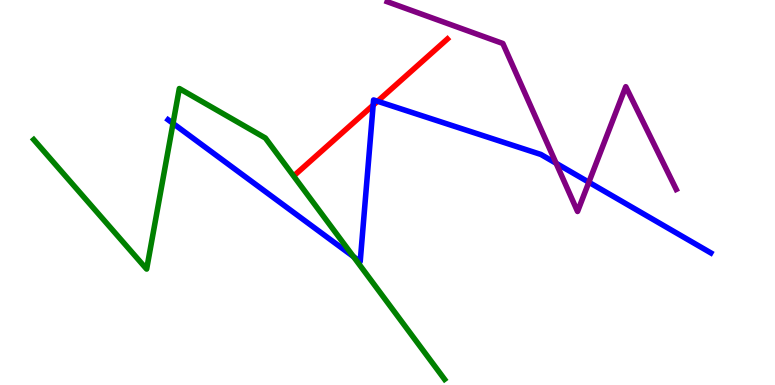[{'lines': ['blue', 'red'], 'intersections': [{'x': 4.81, 'y': 7.27}, {'x': 4.87, 'y': 7.37}]}, {'lines': ['green', 'red'], 'intersections': []}, {'lines': ['purple', 'red'], 'intersections': []}, {'lines': ['blue', 'green'], 'intersections': [{'x': 2.23, 'y': 6.79}, {'x': 4.56, 'y': 3.33}]}, {'lines': ['blue', 'purple'], 'intersections': [{'x': 7.18, 'y': 5.76}, {'x': 7.6, 'y': 5.27}]}, {'lines': ['green', 'purple'], 'intersections': []}]